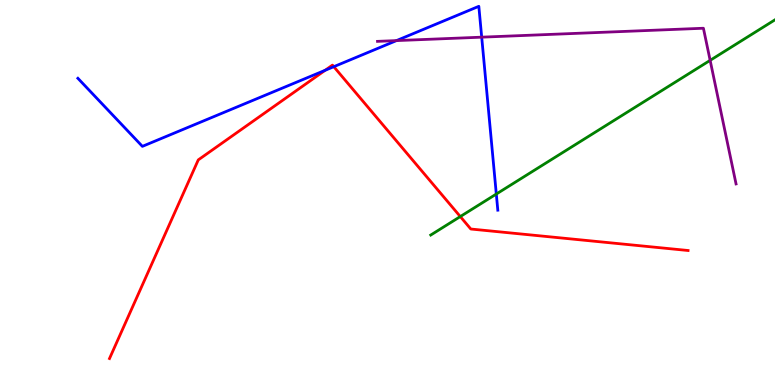[{'lines': ['blue', 'red'], 'intersections': [{'x': 4.2, 'y': 8.17}, {'x': 4.31, 'y': 8.27}]}, {'lines': ['green', 'red'], 'intersections': [{'x': 5.94, 'y': 4.38}]}, {'lines': ['purple', 'red'], 'intersections': []}, {'lines': ['blue', 'green'], 'intersections': [{'x': 6.4, 'y': 4.96}]}, {'lines': ['blue', 'purple'], 'intersections': [{'x': 5.12, 'y': 8.95}, {'x': 6.22, 'y': 9.03}]}, {'lines': ['green', 'purple'], 'intersections': [{'x': 9.16, 'y': 8.43}]}]